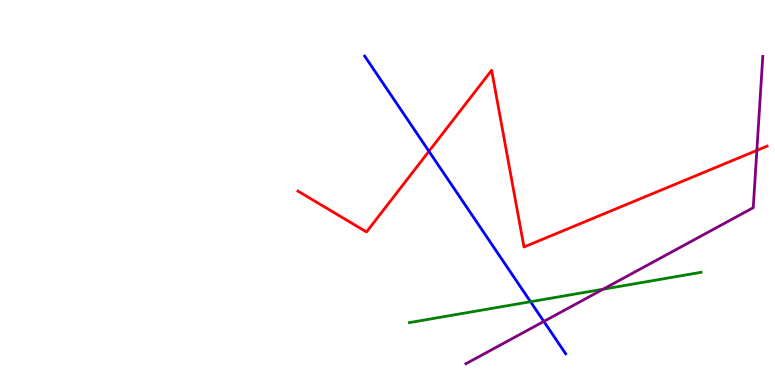[{'lines': ['blue', 'red'], 'intersections': [{'x': 5.53, 'y': 6.07}]}, {'lines': ['green', 'red'], 'intersections': []}, {'lines': ['purple', 'red'], 'intersections': [{'x': 9.77, 'y': 6.09}]}, {'lines': ['blue', 'green'], 'intersections': [{'x': 6.85, 'y': 2.16}]}, {'lines': ['blue', 'purple'], 'intersections': [{'x': 7.02, 'y': 1.65}]}, {'lines': ['green', 'purple'], 'intersections': [{'x': 7.78, 'y': 2.49}]}]